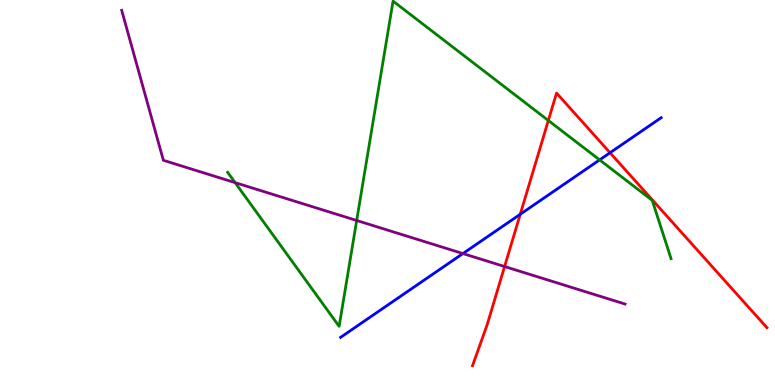[{'lines': ['blue', 'red'], 'intersections': [{'x': 6.71, 'y': 4.43}, {'x': 7.87, 'y': 6.03}]}, {'lines': ['green', 'red'], 'intersections': [{'x': 7.08, 'y': 6.87}]}, {'lines': ['purple', 'red'], 'intersections': [{'x': 6.51, 'y': 3.08}]}, {'lines': ['blue', 'green'], 'intersections': [{'x': 7.74, 'y': 5.85}]}, {'lines': ['blue', 'purple'], 'intersections': [{'x': 5.97, 'y': 3.41}]}, {'lines': ['green', 'purple'], 'intersections': [{'x': 3.03, 'y': 5.26}, {'x': 4.6, 'y': 4.27}]}]